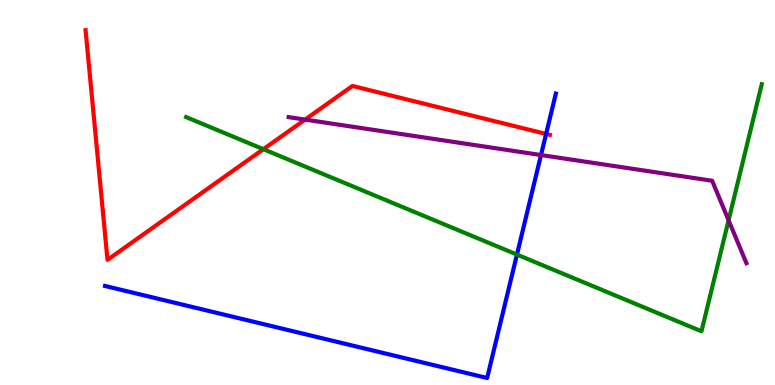[{'lines': ['blue', 'red'], 'intersections': [{'x': 7.05, 'y': 6.52}]}, {'lines': ['green', 'red'], 'intersections': [{'x': 3.4, 'y': 6.12}]}, {'lines': ['purple', 'red'], 'intersections': [{'x': 3.94, 'y': 6.89}]}, {'lines': ['blue', 'green'], 'intersections': [{'x': 6.67, 'y': 3.39}]}, {'lines': ['blue', 'purple'], 'intersections': [{'x': 6.98, 'y': 5.97}]}, {'lines': ['green', 'purple'], 'intersections': [{'x': 9.4, 'y': 4.28}]}]